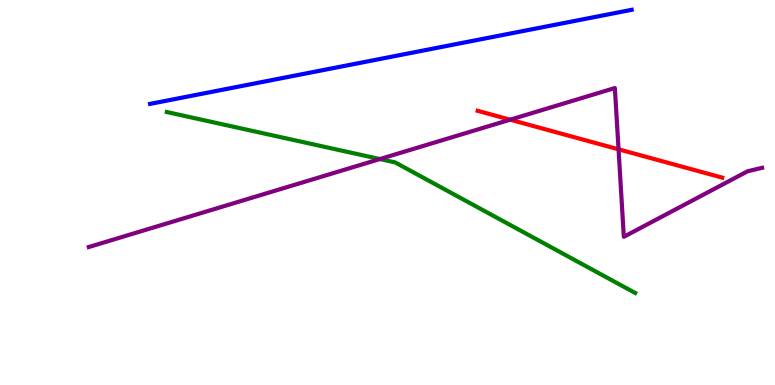[{'lines': ['blue', 'red'], 'intersections': []}, {'lines': ['green', 'red'], 'intersections': []}, {'lines': ['purple', 'red'], 'intersections': [{'x': 6.58, 'y': 6.89}, {'x': 7.98, 'y': 6.12}]}, {'lines': ['blue', 'green'], 'intersections': []}, {'lines': ['blue', 'purple'], 'intersections': []}, {'lines': ['green', 'purple'], 'intersections': [{'x': 4.9, 'y': 5.87}]}]